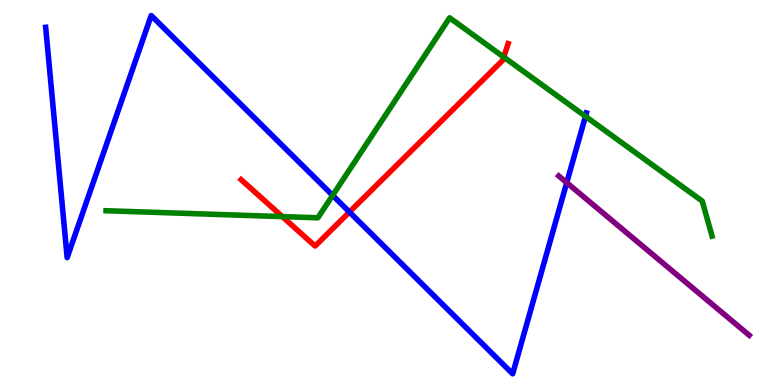[{'lines': ['blue', 'red'], 'intersections': [{'x': 4.51, 'y': 4.49}]}, {'lines': ['green', 'red'], 'intersections': [{'x': 3.64, 'y': 4.37}, {'x': 6.5, 'y': 8.52}]}, {'lines': ['purple', 'red'], 'intersections': []}, {'lines': ['blue', 'green'], 'intersections': [{'x': 4.29, 'y': 4.93}, {'x': 7.55, 'y': 6.98}]}, {'lines': ['blue', 'purple'], 'intersections': [{'x': 7.31, 'y': 5.26}]}, {'lines': ['green', 'purple'], 'intersections': []}]